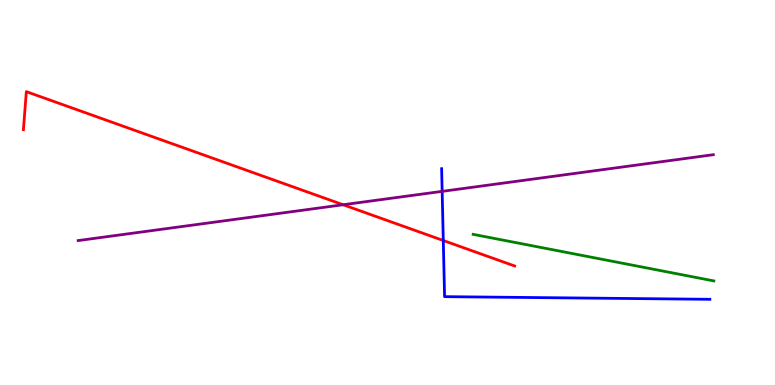[{'lines': ['blue', 'red'], 'intersections': [{'x': 5.72, 'y': 3.75}]}, {'lines': ['green', 'red'], 'intersections': []}, {'lines': ['purple', 'red'], 'intersections': [{'x': 4.43, 'y': 4.68}]}, {'lines': ['blue', 'green'], 'intersections': []}, {'lines': ['blue', 'purple'], 'intersections': [{'x': 5.71, 'y': 5.03}]}, {'lines': ['green', 'purple'], 'intersections': []}]